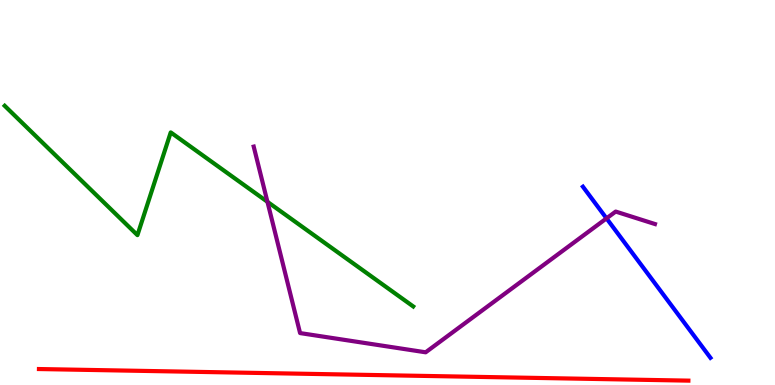[{'lines': ['blue', 'red'], 'intersections': []}, {'lines': ['green', 'red'], 'intersections': []}, {'lines': ['purple', 'red'], 'intersections': []}, {'lines': ['blue', 'green'], 'intersections': []}, {'lines': ['blue', 'purple'], 'intersections': [{'x': 7.83, 'y': 4.33}]}, {'lines': ['green', 'purple'], 'intersections': [{'x': 3.45, 'y': 4.76}]}]